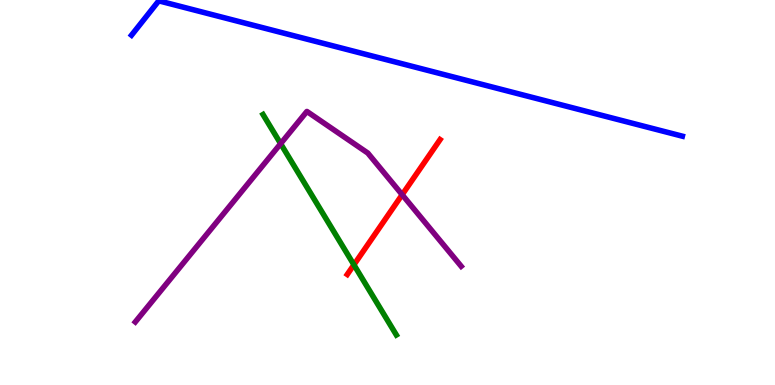[{'lines': ['blue', 'red'], 'intersections': []}, {'lines': ['green', 'red'], 'intersections': [{'x': 4.57, 'y': 3.12}]}, {'lines': ['purple', 'red'], 'intersections': [{'x': 5.19, 'y': 4.94}]}, {'lines': ['blue', 'green'], 'intersections': []}, {'lines': ['blue', 'purple'], 'intersections': []}, {'lines': ['green', 'purple'], 'intersections': [{'x': 3.62, 'y': 6.27}]}]